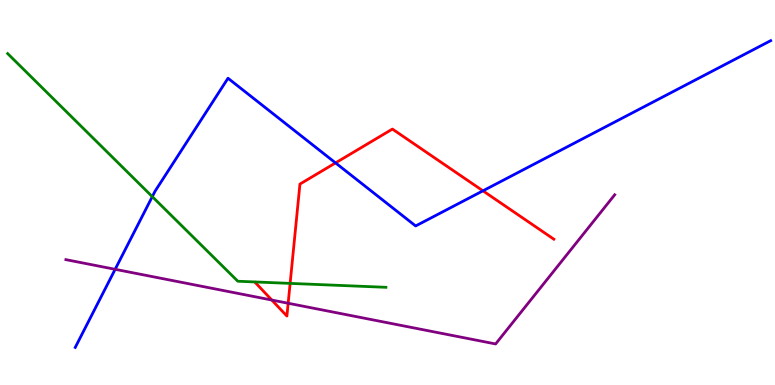[{'lines': ['blue', 'red'], 'intersections': [{'x': 4.33, 'y': 5.77}, {'x': 6.23, 'y': 5.04}]}, {'lines': ['green', 'red'], 'intersections': [{'x': 3.74, 'y': 2.64}]}, {'lines': ['purple', 'red'], 'intersections': [{'x': 3.51, 'y': 2.21}, {'x': 3.72, 'y': 2.12}]}, {'lines': ['blue', 'green'], 'intersections': [{'x': 1.97, 'y': 4.89}]}, {'lines': ['blue', 'purple'], 'intersections': [{'x': 1.49, 'y': 3.01}]}, {'lines': ['green', 'purple'], 'intersections': []}]